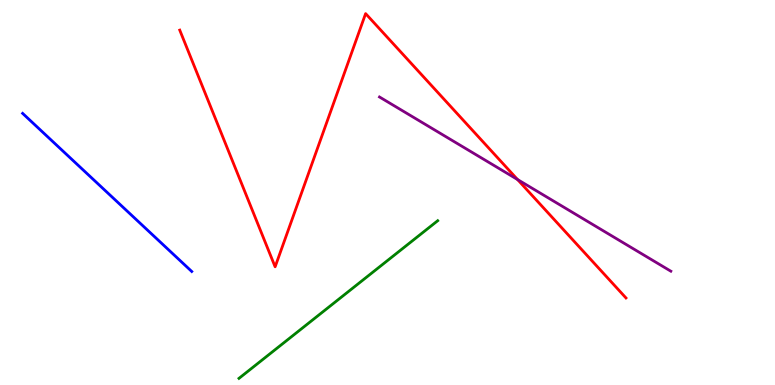[{'lines': ['blue', 'red'], 'intersections': []}, {'lines': ['green', 'red'], 'intersections': []}, {'lines': ['purple', 'red'], 'intersections': [{'x': 6.68, 'y': 5.34}]}, {'lines': ['blue', 'green'], 'intersections': []}, {'lines': ['blue', 'purple'], 'intersections': []}, {'lines': ['green', 'purple'], 'intersections': []}]